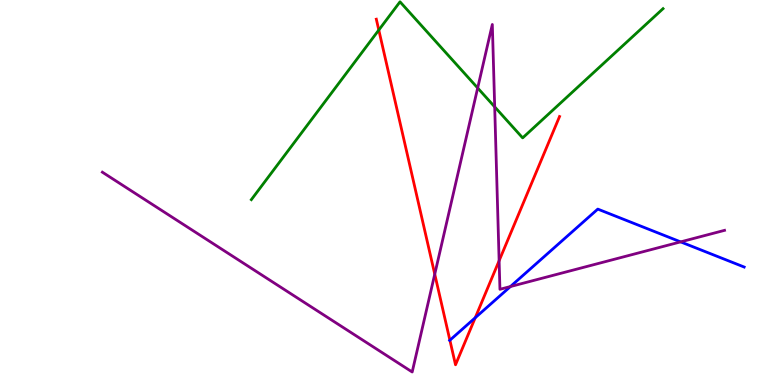[{'lines': ['blue', 'red'], 'intersections': [{'x': 5.81, 'y': 1.16}, {'x': 6.13, 'y': 1.75}]}, {'lines': ['green', 'red'], 'intersections': [{'x': 4.89, 'y': 9.22}]}, {'lines': ['purple', 'red'], 'intersections': [{'x': 5.61, 'y': 2.88}, {'x': 6.44, 'y': 3.23}]}, {'lines': ['blue', 'green'], 'intersections': []}, {'lines': ['blue', 'purple'], 'intersections': [{'x': 6.59, 'y': 2.56}, {'x': 8.78, 'y': 3.72}]}, {'lines': ['green', 'purple'], 'intersections': [{'x': 6.16, 'y': 7.71}, {'x': 6.38, 'y': 7.22}]}]